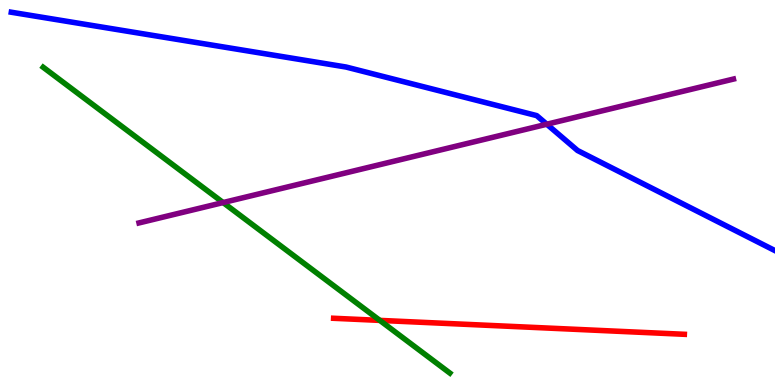[{'lines': ['blue', 'red'], 'intersections': []}, {'lines': ['green', 'red'], 'intersections': [{'x': 4.9, 'y': 1.68}]}, {'lines': ['purple', 'red'], 'intersections': []}, {'lines': ['blue', 'green'], 'intersections': []}, {'lines': ['blue', 'purple'], 'intersections': [{'x': 7.06, 'y': 6.77}]}, {'lines': ['green', 'purple'], 'intersections': [{'x': 2.88, 'y': 4.74}]}]